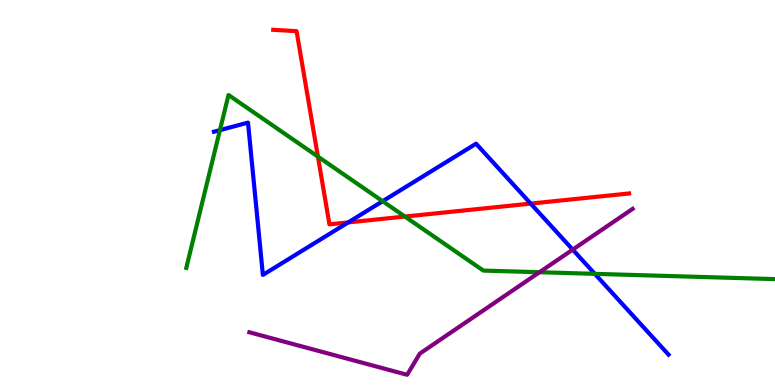[{'lines': ['blue', 'red'], 'intersections': [{'x': 4.49, 'y': 4.22}, {'x': 6.85, 'y': 4.71}]}, {'lines': ['green', 'red'], 'intersections': [{'x': 4.1, 'y': 5.93}, {'x': 5.22, 'y': 4.38}]}, {'lines': ['purple', 'red'], 'intersections': []}, {'lines': ['blue', 'green'], 'intersections': [{'x': 2.84, 'y': 6.62}, {'x': 4.94, 'y': 4.77}, {'x': 7.68, 'y': 2.89}]}, {'lines': ['blue', 'purple'], 'intersections': [{'x': 7.39, 'y': 3.52}]}, {'lines': ['green', 'purple'], 'intersections': [{'x': 6.96, 'y': 2.93}]}]